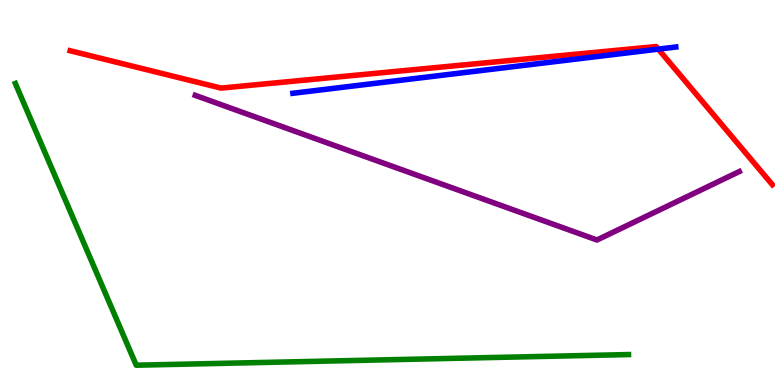[{'lines': ['blue', 'red'], 'intersections': [{'x': 8.49, 'y': 8.72}]}, {'lines': ['green', 'red'], 'intersections': []}, {'lines': ['purple', 'red'], 'intersections': []}, {'lines': ['blue', 'green'], 'intersections': []}, {'lines': ['blue', 'purple'], 'intersections': []}, {'lines': ['green', 'purple'], 'intersections': []}]